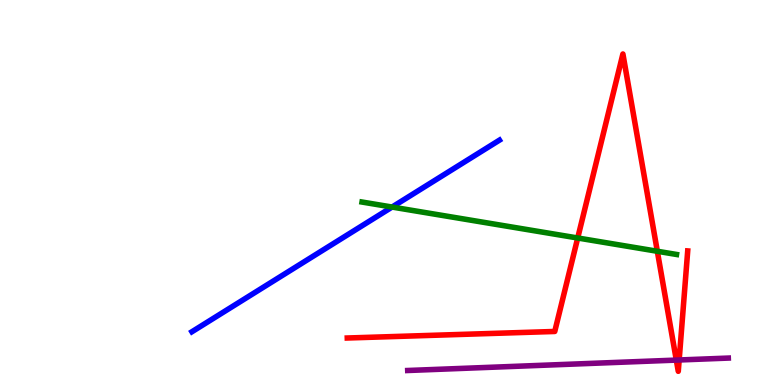[{'lines': ['blue', 'red'], 'intersections': []}, {'lines': ['green', 'red'], 'intersections': [{'x': 7.45, 'y': 3.82}, {'x': 8.48, 'y': 3.47}]}, {'lines': ['purple', 'red'], 'intersections': [{'x': 8.73, 'y': 0.647}, {'x': 8.76, 'y': 0.65}]}, {'lines': ['blue', 'green'], 'intersections': [{'x': 5.06, 'y': 4.62}]}, {'lines': ['blue', 'purple'], 'intersections': []}, {'lines': ['green', 'purple'], 'intersections': []}]